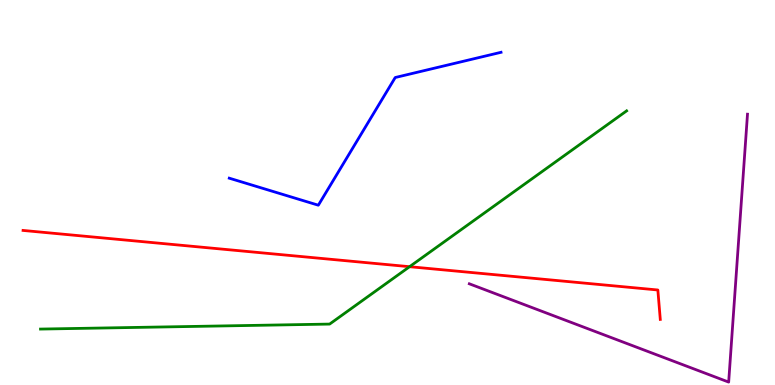[{'lines': ['blue', 'red'], 'intersections': []}, {'lines': ['green', 'red'], 'intersections': [{'x': 5.28, 'y': 3.07}]}, {'lines': ['purple', 'red'], 'intersections': []}, {'lines': ['blue', 'green'], 'intersections': []}, {'lines': ['blue', 'purple'], 'intersections': []}, {'lines': ['green', 'purple'], 'intersections': []}]